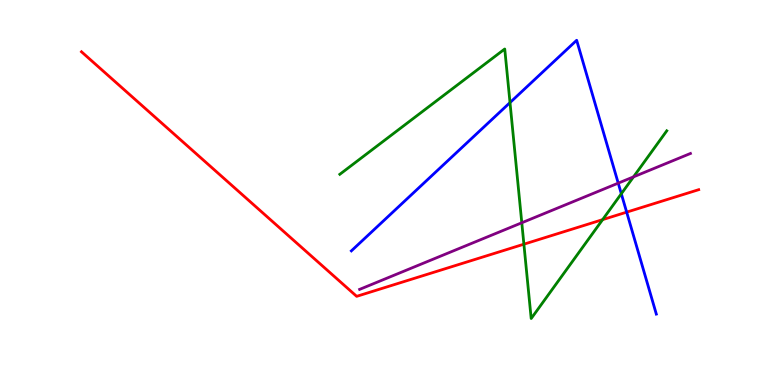[{'lines': ['blue', 'red'], 'intersections': [{'x': 8.09, 'y': 4.49}]}, {'lines': ['green', 'red'], 'intersections': [{'x': 6.76, 'y': 3.66}, {'x': 7.78, 'y': 4.29}]}, {'lines': ['purple', 'red'], 'intersections': []}, {'lines': ['blue', 'green'], 'intersections': [{'x': 6.58, 'y': 7.34}, {'x': 8.02, 'y': 4.97}]}, {'lines': ['blue', 'purple'], 'intersections': [{'x': 7.98, 'y': 5.24}]}, {'lines': ['green', 'purple'], 'intersections': [{'x': 6.73, 'y': 4.21}, {'x': 8.17, 'y': 5.41}]}]